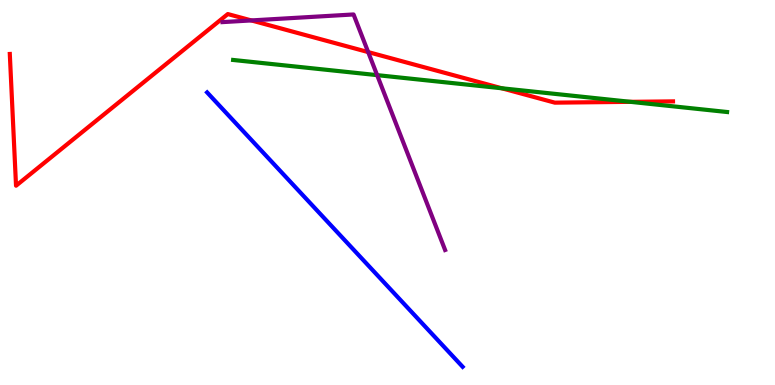[{'lines': ['blue', 'red'], 'intersections': []}, {'lines': ['green', 'red'], 'intersections': [{'x': 6.47, 'y': 7.71}, {'x': 8.14, 'y': 7.35}]}, {'lines': ['purple', 'red'], 'intersections': [{'x': 3.24, 'y': 9.47}, {'x': 4.75, 'y': 8.65}]}, {'lines': ['blue', 'green'], 'intersections': []}, {'lines': ['blue', 'purple'], 'intersections': []}, {'lines': ['green', 'purple'], 'intersections': [{'x': 4.87, 'y': 8.05}]}]